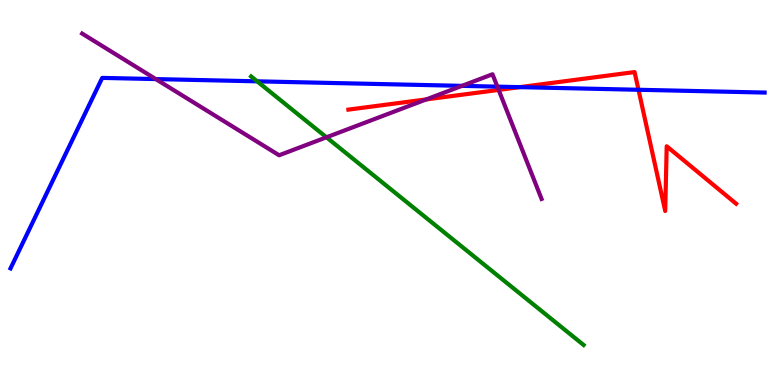[{'lines': ['blue', 'red'], 'intersections': [{'x': 6.71, 'y': 7.74}, {'x': 8.24, 'y': 7.67}]}, {'lines': ['green', 'red'], 'intersections': []}, {'lines': ['purple', 'red'], 'intersections': [{'x': 5.5, 'y': 7.42}, {'x': 6.43, 'y': 7.66}]}, {'lines': ['blue', 'green'], 'intersections': [{'x': 3.32, 'y': 7.89}]}, {'lines': ['blue', 'purple'], 'intersections': [{'x': 2.01, 'y': 7.95}, {'x': 5.96, 'y': 7.77}, {'x': 6.42, 'y': 7.75}]}, {'lines': ['green', 'purple'], 'intersections': [{'x': 4.21, 'y': 6.43}]}]